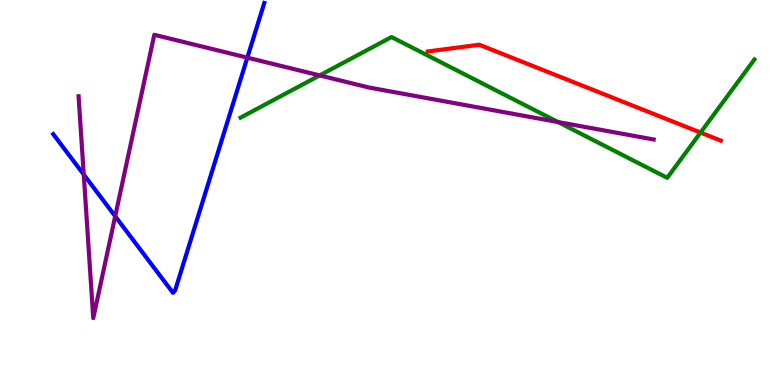[{'lines': ['blue', 'red'], 'intersections': []}, {'lines': ['green', 'red'], 'intersections': [{'x': 9.04, 'y': 6.56}]}, {'lines': ['purple', 'red'], 'intersections': []}, {'lines': ['blue', 'green'], 'intersections': []}, {'lines': ['blue', 'purple'], 'intersections': [{'x': 1.08, 'y': 5.47}, {'x': 1.49, 'y': 4.38}, {'x': 3.19, 'y': 8.5}]}, {'lines': ['green', 'purple'], 'intersections': [{'x': 4.12, 'y': 8.04}, {'x': 7.2, 'y': 6.83}]}]